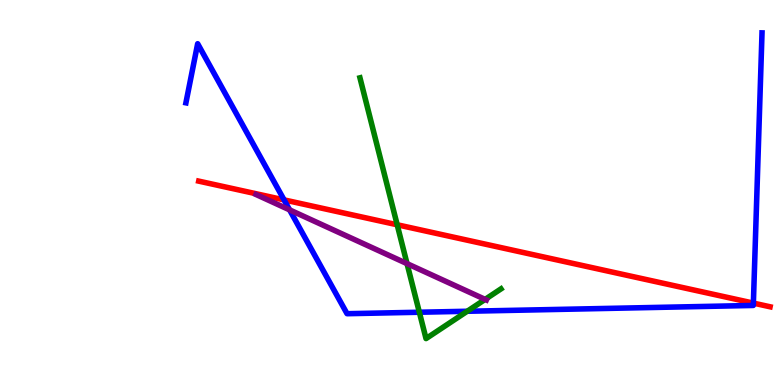[{'lines': ['blue', 'red'], 'intersections': [{'x': 3.67, 'y': 4.81}, {'x': 9.72, 'y': 2.13}]}, {'lines': ['green', 'red'], 'intersections': [{'x': 5.13, 'y': 4.16}]}, {'lines': ['purple', 'red'], 'intersections': []}, {'lines': ['blue', 'green'], 'intersections': [{'x': 5.41, 'y': 1.89}, {'x': 6.03, 'y': 1.92}]}, {'lines': ['blue', 'purple'], 'intersections': [{'x': 3.74, 'y': 4.55}]}, {'lines': ['green', 'purple'], 'intersections': [{'x': 5.25, 'y': 3.15}, {'x': 6.26, 'y': 2.22}]}]